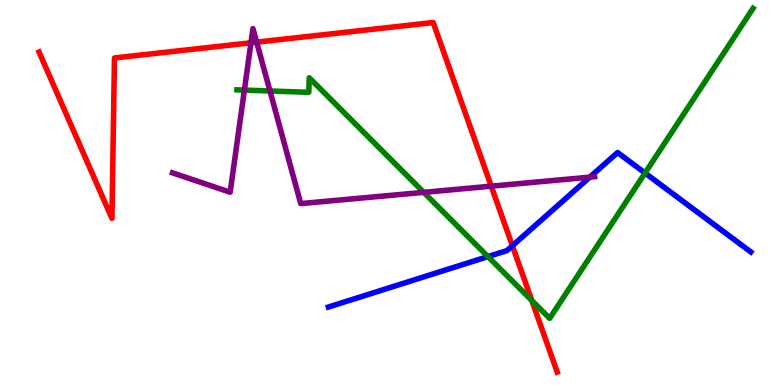[{'lines': ['blue', 'red'], 'intersections': [{'x': 6.61, 'y': 3.62}]}, {'lines': ['green', 'red'], 'intersections': [{'x': 6.86, 'y': 2.19}]}, {'lines': ['purple', 'red'], 'intersections': [{'x': 3.24, 'y': 8.89}, {'x': 3.31, 'y': 8.91}, {'x': 6.34, 'y': 5.16}]}, {'lines': ['blue', 'green'], 'intersections': [{'x': 6.3, 'y': 3.34}, {'x': 8.32, 'y': 5.51}]}, {'lines': ['blue', 'purple'], 'intersections': [{'x': 7.61, 'y': 5.4}]}, {'lines': ['green', 'purple'], 'intersections': [{'x': 3.15, 'y': 7.66}, {'x': 3.48, 'y': 7.64}, {'x': 5.47, 'y': 5.0}]}]